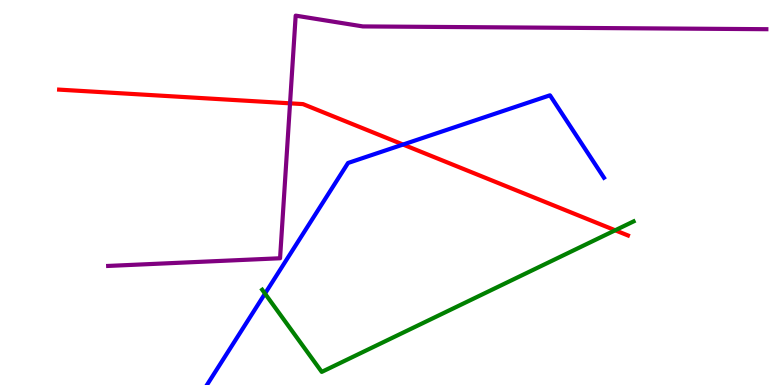[{'lines': ['blue', 'red'], 'intersections': [{'x': 5.2, 'y': 6.25}]}, {'lines': ['green', 'red'], 'intersections': [{'x': 7.94, 'y': 4.02}]}, {'lines': ['purple', 'red'], 'intersections': [{'x': 3.74, 'y': 7.32}]}, {'lines': ['blue', 'green'], 'intersections': [{'x': 3.42, 'y': 2.37}]}, {'lines': ['blue', 'purple'], 'intersections': []}, {'lines': ['green', 'purple'], 'intersections': []}]